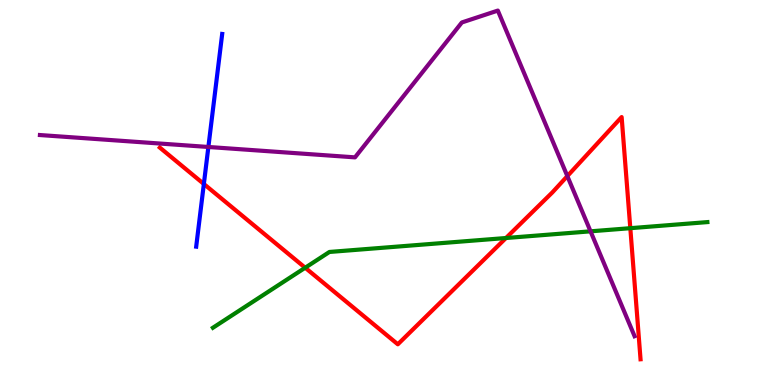[{'lines': ['blue', 'red'], 'intersections': [{'x': 2.63, 'y': 5.22}]}, {'lines': ['green', 'red'], 'intersections': [{'x': 3.94, 'y': 3.05}, {'x': 6.53, 'y': 3.82}, {'x': 8.13, 'y': 4.07}]}, {'lines': ['purple', 'red'], 'intersections': [{'x': 7.32, 'y': 5.43}]}, {'lines': ['blue', 'green'], 'intersections': []}, {'lines': ['blue', 'purple'], 'intersections': [{'x': 2.69, 'y': 6.18}]}, {'lines': ['green', 'purple'], 'intersections': [{'x': 7.62, 'y': 3.99}]}]